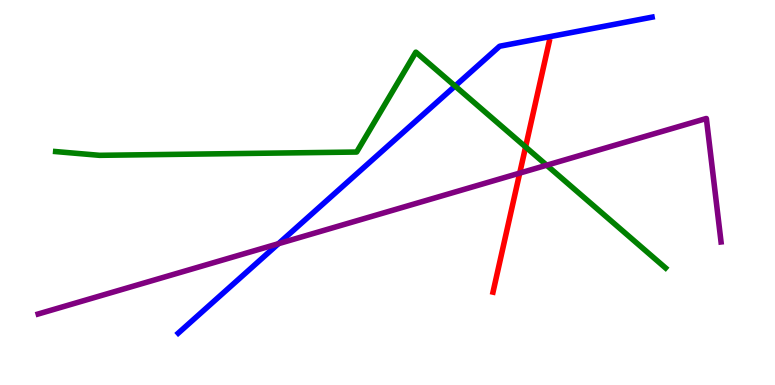[{'lines': ['blue', 'red'], 'intersections': []}, {'lines': ['green', 'red'], 'intersections': [{'x': 6.78, 'y': 6.18}]}, {'lines': ['purple', 'red'], 'intersections': [{'x': 6.71, 'y': 5.5}]}, {'lines': ['blue', 'green'], 'intersections': [{'x': 5.87, 'y': 7.77}]}, {'lines': ['blue', 'purple'], 'intersections': [{'x': 3.59, 'y': 3.67}]}, {'lines': ['green', 'purple'], 'intersections': [{'x': 7.05, 'y': 5.71}]}]